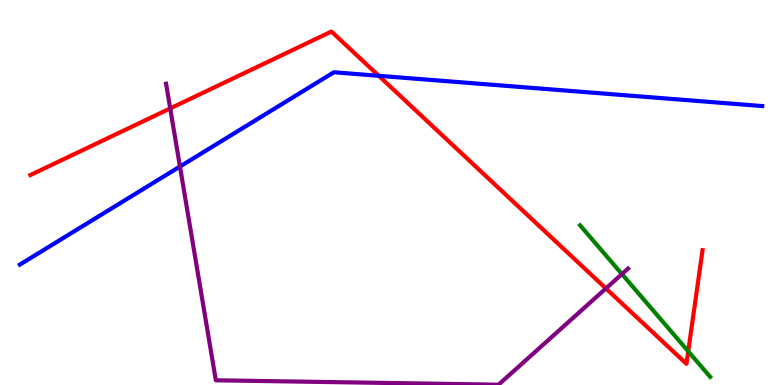[{'lines': ['blue', 'red'], 'intersections': [{'x': 4.89, 'y': 8.03}]}, {'lines': ['green', 'red'], 'intersections': [{'x': 8.88, 'y': 0.875}]}, {'lines': ['purple', 'red'], 'intersections': [{'x': 2.2, 'y': 7.18}, {'x': 7.82, 'y': 2.51}]}, {'lines': ['blue', 'green'], 'intersections': []}, {'lines': ['blue', 'purple'], 'intersections': [{'x': 2.32, 'y': 5.67}]}, {'lines': ['green', 'purple'], 'intersections': [{'x': 8.03, 'y': 2.88}]}]